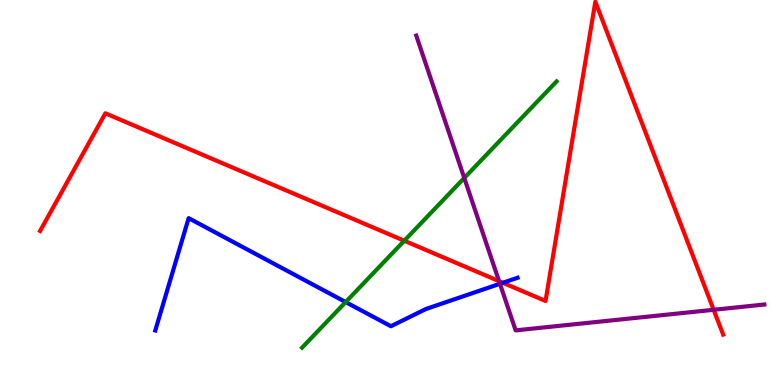[{'lines': ['blue', 'red'], 'intersections': [{'x': 6.49, 'y': 2.66}]}, {'lines': ['green', 'red'], 'intersections': [{'x': 5.22, 'y': 3.75}]}, {'lines': ['purple', 'red'], 'intersections': [{'x': 6.44, 'y': 2.7}, {'x': 9.21, 'y': 1.95}]}, {'lines': ['blue', 'green'], 'intersections': [{'x': 4.46, 'y': 2.15}]}, {'lines': ['blue', 'purple'], 'intersections': [{'x': 6.45, 'y': 2.63}]}, {'lines': ['green', 'purple'], 'intersections': [{'x': 5.99, 'y': 5.38}]}]